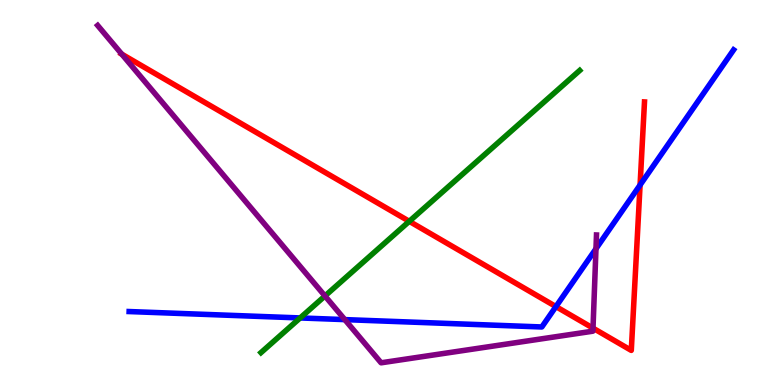[{'lines': ['blue', 'red'], 'intersections': [{'x': 7.17, 'y': 2.04}, {'x': 8.26, 'y': 5.19}]}, {'lines': ['green', 'red'], 'intersections': [{'x': 5.28, 'y': 4.25}]}, {'lines': ['purple', 'red'], 'intersections': [{'x': 1.57, 'y': 8.59}, {'x': 7.65, 'y': 1.48}]}, {'lines': ['blue', 'green'], 'intersections': [{'x': 3.87, 'y': 1.74}]}, {'lines': ['blue', 'purple'], 'intersections': [{'x': 4.45, 'y': 1.7}, {'x': 7.69, 'y': 3.54}]}, {'lines': ['green', 'purple'], 'intersections': [{'x': 4.19, 'y': 2.31}]}]